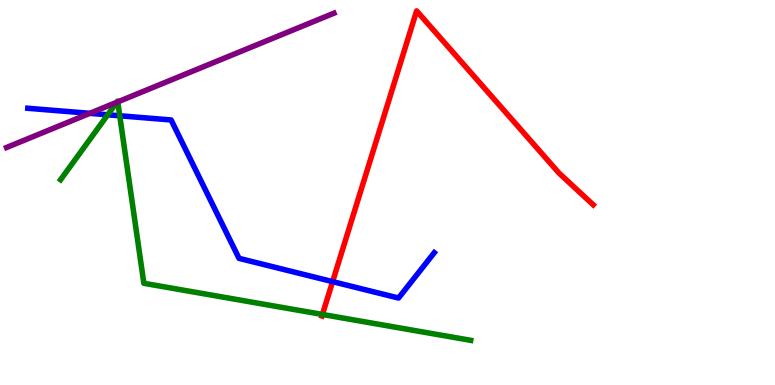[{'lines': ['blue', 'red'], 'intersections': [{'x': 4.29, 'y': 2.68}]}, {'lines': ['green', 'red'], 'intersections': [{'x': 4.16, 'y': 1.83}]}, {'lines': ['purple', 'red'], 'intersections': []}, {'lines': ['blue', 'green'], 'intersections': [{'x': 1.39, 'y': 7.02}, {'x': 1.55, 'y': 6.99}]}, {'lines': ['blue', 'purple'], 'intersections': [{'x': 1.16, 'y': 7.06}]}, {'lines': ['green', 'purple'], 'intersections': [{'x': 1.51, 'y': 7.34}, {'x': 1.52, 'y': 7.35}]}]